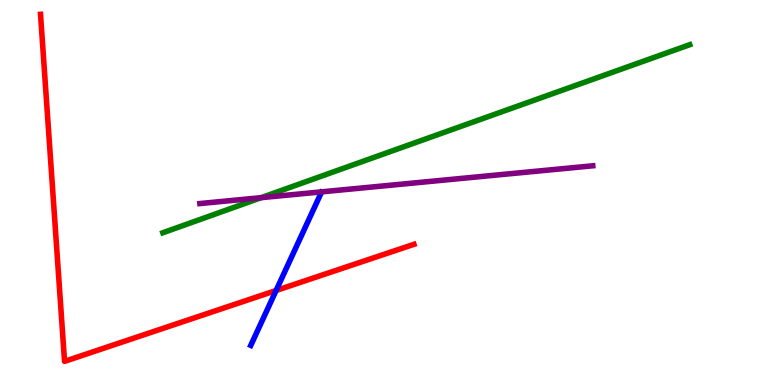[{'lines': ['blue', 'red'], 'intersections': [{'x': 3.56, 'y': 2.45}]}, {'lines': ['green', 'red'], 'intersections': []}, {'lines': ['purple', 'red'], 'intersections': []}, {'lines': ['blue', 'green'], 'intersections': []}, {'lines': ['blue', 'purple'], 'intersections': []}, {'lines': ['green', 'purple'], 'intersections': [{'x': 3.37, 'y': 4.87}]}]